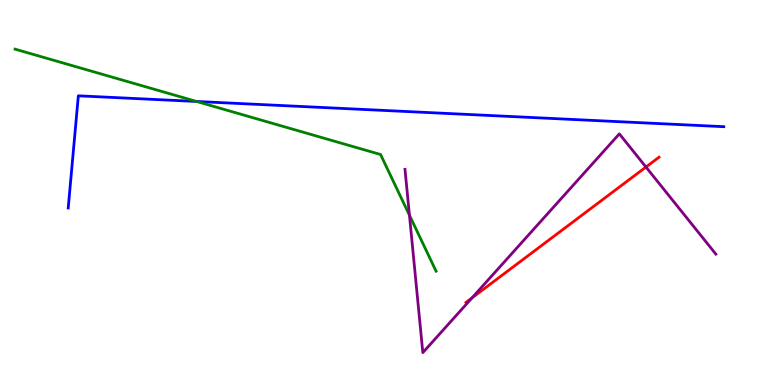[{'lines': ['blue', 'red'], 'intersections': []}, {'lines': ['green', 'red'], 'intersections': []}, {'lines': ['purple', 'red'], 'intersections': [{'x': 6.09, 'y': 2.26}, {'x': 8.34, 'y': 5.66}]}, {'lines': ['blue', 'green'], 'intersections': [{'x': 2.54, 'y': 7.36}]}, {'lines': ['blue', 'purple'], 'intersections': []}, {'lines': ['green', 'purple'], 'intersections': [{'x': 5.28, 'y': 4.41}]}]